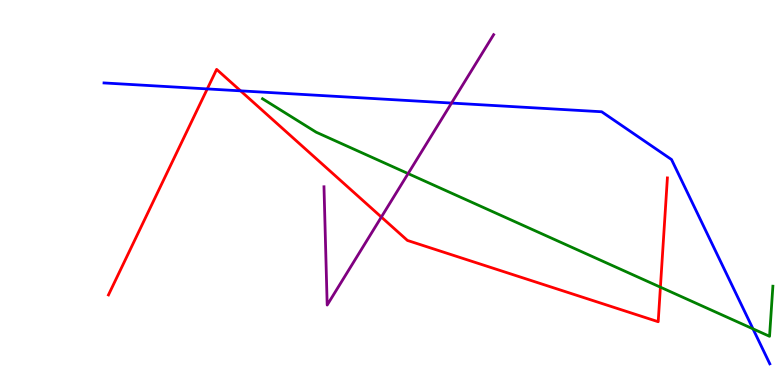[{'lines': ['blue', 'red'], 'intersections': [{'x': 2.67, 'y': 7.69}, {'x': 3.1, 'y': 7.64}]}, {'lines': ['green', 'red'], 'intersections': [{'x': 8.52, 'y': 2.54}]}, {'lines': ['purple', 'red'], 'intersections': [{'x': 4.92, 'y': 4.36}]}, {'lines': ['blue', 'green'], 'intersections': [{'x': 9.72, 'y': 1.46}]}, {'lines': ['blue', 'purple'], 'intersections': [{'x': 5.83, 'y': 7.32}]}, {'lines': ['green', 'purple'], 'intersections': [{'x': 5.27, 'y': 5.49}]}]